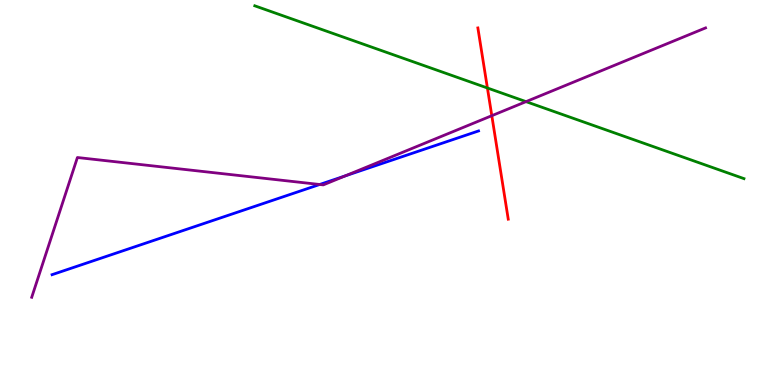[{'lines': ['blue', 'red'], 'intersections': []}, {'lines': ['green', 'red'], 'intersections': [{'x': 6.29, 'y': 7.71}]}, {'lines': ['purple', 'red'], 'intersections': [{'x': 6.35, 'y': 7.0}]}, {'lines': ['blue', 'green'], 'intersections': []}, {'lines': ['blue', 'purple'], 'intersections': [{'x': 4.12, 'y': 5.21}, {'x': 4.45, 'y': 5.43}]}, {'lines': ['green', 'purple'], 'intersections': [{'x': 6.79, 'y': 7.36}]}]